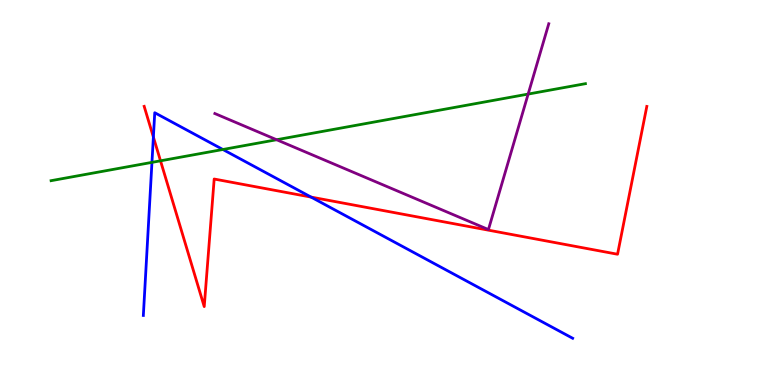[{'lines': ['blue', 'red'], 'intersections': [{'x': 1.98, 'y': 6.44}, {'x': 4.01, 'y': 4.88}]}, {'lines': ['green', 'red'], 'intersections': [{'x': 2.07, 'y': 5.82}]}, {'lines': ['purple', 'red'], 'intersections': []}, {'lines': ['blue', 'green'], 'intersections': [{'x': 1.96, 'y': 5.78}, {'x': 2.88, 'y': 6.12}]}, {'lines': ['blue', 'purple'], 'intersections': []}, {'lines': ['green', 'purple'], 'intersections': [{'x': 3.57, 'y': 6.37}, {'x': 6.81, 'y': 7.56}]}]